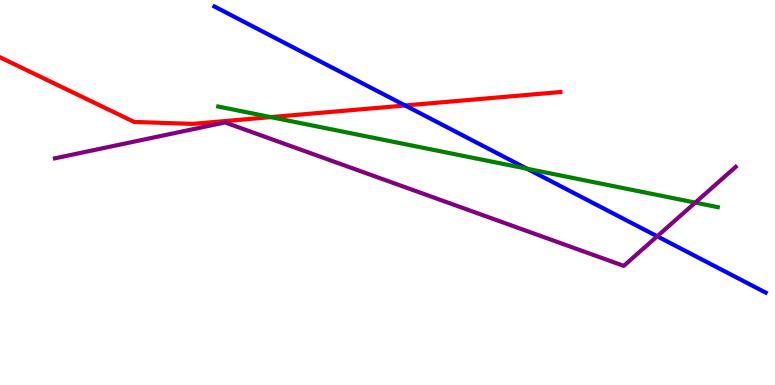[{'lines': ['blue', 'red'], 'intersections': [{'x': 5.23, 'y': 7.26}]}, {'lines': ['green', 'red'], 'intersections': [{'x': 3.49, 'y': 6.96}]}, {'lines': ['purple', 'red'], 'intersections': []}, {'lines': ['blue', 'green'], 'intersections': [{'x': 6.8, 'y': 5.62}]}, {'lines': ['blue', 'purple'], 'intersections': [{'x': 8.48, 'y': 3.86}]}, {'lines': ['green', 'purple'], 'intersections': [{'x': 8.97, 'y': 4.74}]}]